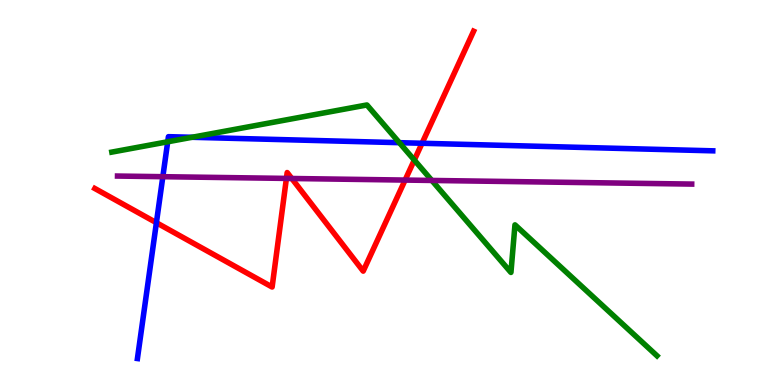[{'lines': ['blue', 'red'], 'intersections': [{'x': 2.02, 'y': 4.22}, {'x': 5.45, 'y': 6.28}]}, {'lines': ['green', 'red'], 'intersections': [{'x': 5.35, 'y': 5.84}]}, {'lines': ['purple', 'red'], 'intersections': [{'x': 3.7, 'y': 5.37}, {'x': 3.76, 'y': 5.36}, {'x': 5.23, 'y': 5.32}]}, {'lines': ['blue', 'green'], 'intersections': [{'x': 2.16, 'y': 6.32}, {'x': 2.48, 'y': 6.43}, {'x': 5.15, 'y': 6.29}]}, {'lines': ['blue', 'purple'], 'intersections': [{'x': 2.1, 'y': 5.41}]}, {'lines': ['green', 'purple'], 'intersections': [{'x': 5.57, 'y': 5.31}]}]